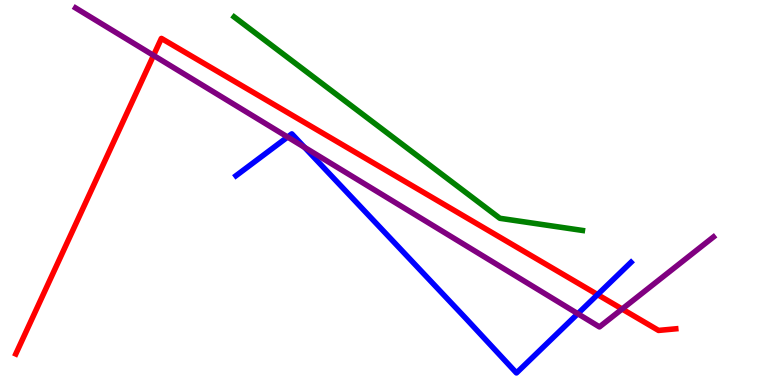[{'lines': ['blue', 'red'], 'intersections': [{'x': 7.71, 'y': 2.35}]}, {'lines': ['green', 'red'], 'intersections': []}, {'lines': ['purple', 'red'], 'intersections': [{'x': 1.98, 'y': 8.56}, {'x': 8.03, 'y': 1.97}]}, {'lines': ['blue', 'green'], 'intersections': []}, {'lines': ['blue', 'purple'], 'intersections': [{'x': 3.71, 'y': 6.44}, {'x': 3.93, 'y': 6.17}, {'x': 7.46, 'y': 1.85}]}, {'lines': ['green', 'purple'], 'intersections': []}]